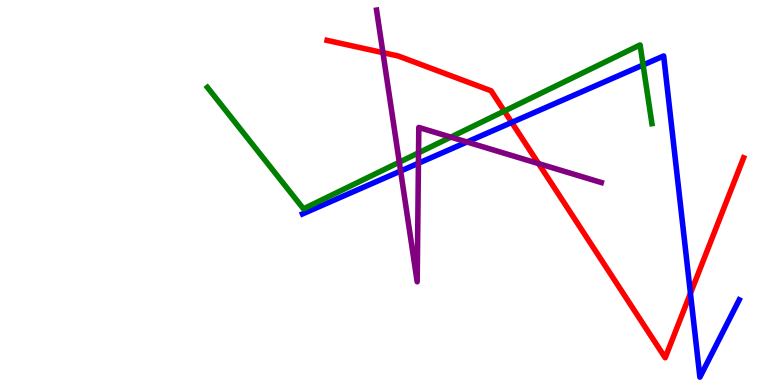[{'lines': ['blue', 'red'], 'intersections': [{'x': 6.6, 'y': 6.82}, {'x': 8.91, 'y': 2.38}]}, {'lines': ['green', 'red'], 'intersections': [{'x': 6.51, 'y': 7.12}]}, {'lines': ['purple', 'red'], 'intersections': [{'x': 4.94, 'y': 8.63}, {'x': 6.95, 'y': 5.75}]}, {'lines': ['blue', 'green'], 'intersections': [{'x': 8.3, 'y': 8.31}]}, {'lines': ['blue', 'purple'], 'intersections': [{'x': 5.17, 'y': 5.56}, {'x': 5.4, 'y': 5.76}, {'x': 6.03, 'y': 6.31}]}, {'lines': ['green', 'purple'], 'intersections': [{'x': 5.15, 'y': 5.79}, {'x': 5.4, 'y': 6.03}, {'x': 5.82, 'y': 6.44}]}]